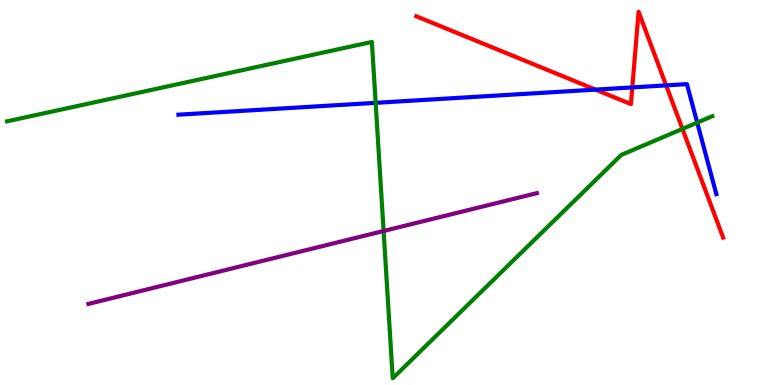[{'lines': ['blue', 'red'], 'intersections': [{'x': 7.68, 'y': 7.67}, {'x': 8.16, 'y': 7.73}, {'x': 8.6, 'y': 7.78}]}, {'lines': ['green', 'red'], 'intersections': [{'x': 8.81, 'y': 6.65}]}, {'lines': ['purple', 'red'], 'intersections': []}, {'lines': ['blue', 'green'], 'intersections': [{'x': 4.85, 'y': 7.33}, {'x': 9.0, 'y': 6.82}]}, {'lines': ['blue', 'purple'], 'intersections': []}, {'lines': ['green', 'purple'], 'intersections': [{'x': 4.95, 'y': 4.0}]}]